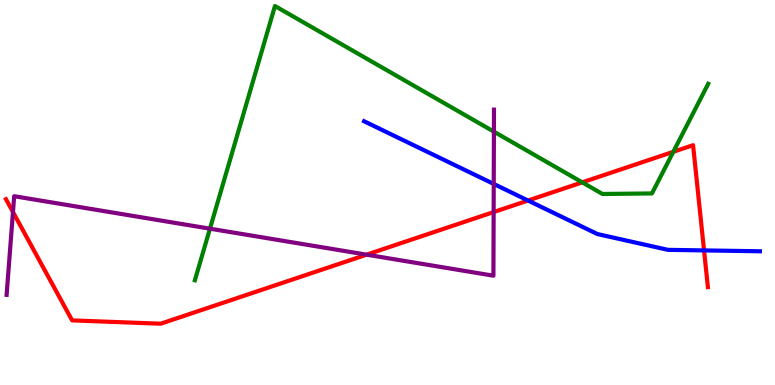[{'lines': ['blue', 'red'], 'intersections': [{'x': 6.81, 'y': 4.79}, {'x': 9.08, 'y': 3.5}]}, {'lines': ['green', 'red'], 'intersections': [{'x': 7.51, 'y': 5.26}, {'x': 8.69, 'y': 6.06}]}, {'lines': ['purple', 'red'], 'intersections': [{'x': 0.167, 'y': 4.49}, {'x': 4.73, 'y': 3.39}, {'x': 6.37, 'y': 4.49}]}, {'lines': ['blue', 'green'], 'intersections': []}, {'lines': ['blue', 'purple'], 'intersections': [{'x': 6.37, 'y': 5.22}]}, {'lines': ['green', 'purple'], 'intersections': [{'x': 2.71, 'y': 4.06}, {'x': 6.37, 'y': 6.58}]}]